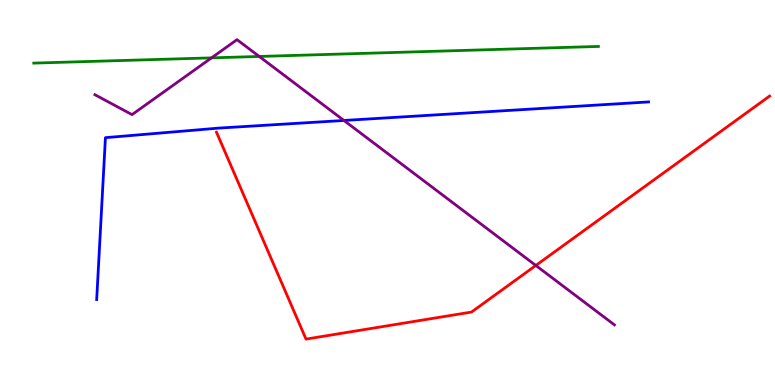[{'lines': ['blue', 'red'], 'intersections': []}, {'lines': ['green', 'red'], 'intersections': []}, {'lines': ['purple', 'red'], 'intersections': [{'x': 6.91, 'y': 3.1}]}, {'lines': ['blue', 'green'], 'intersections': []}, {'lines': ['blue', 'purple'], 'intersections': [{'x': 4.44, 'y': 6.87}]}, {'lines': ['green', 'purple'], 'intersections': [{'x': 2.73, 'y': 8.5}, {'x': 3.34, 'y': 8.53}]}]